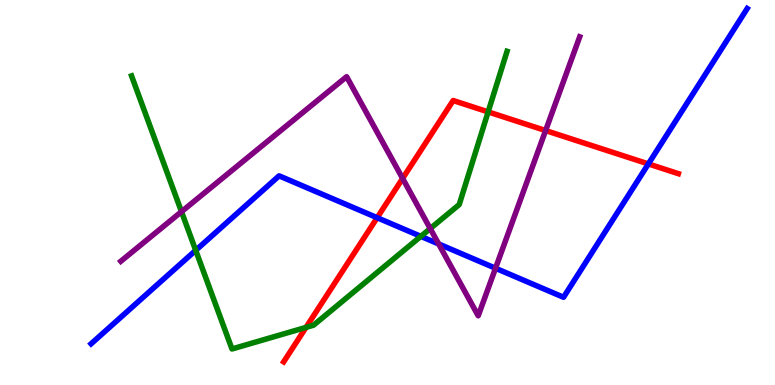[{'lines': ['blue', 'red'], 'intersections': [{'x': 4.87, 'y': 4.35}, {'x': 8.37, 'y': 5.74}]}, {'lines': ['green', 'red'], 'intersections': [{'x': 3.95, 'y': 1.5}, {'x': 6.3, 'y': 7.09}]}, {'lines': ['purple', 'red'], 'intersections': [{'x': 5.2, 'y': 5.37}, {'x': 7.04, 'y': 6.61}]}, {'lines': ['blue', 'green'], 'intersections': [{'x': 2.53, 'y': 3.5}, {'x': 5.43, 'y': 3.86}]}, {'lines': ['blue', 'purple'], 'intersections': [{'x': 5.66, 'y': 3.66}, {'x': 6.39, 'y': 3.03}]}, {'lines': ['green', 'purple'], 'intersections': [{'x': 2.34, 'y': 4.5}, {'x': 5.55, 'y': 4.06}]}]